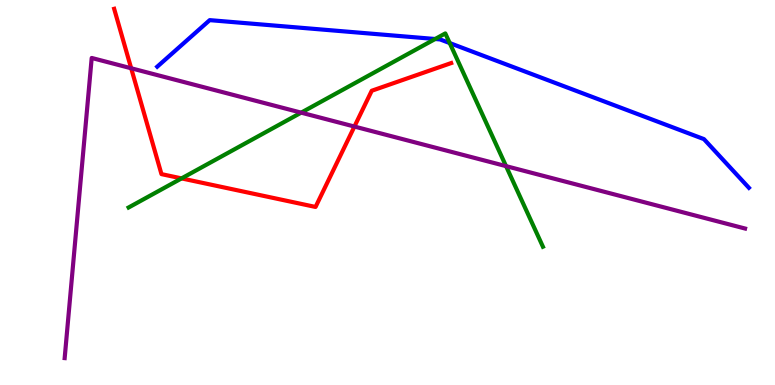[{'lines': ['blue', 'red'], 'intersections': []}, {'lines': ['green', 'red'], 'intersections': [{'x': 2.34, 'y': 5.37}]}, {'lines': ['purple', 'red'], 'intersections': [{'x': 1.69, 'y': 8.23}, {'x': 4.57, 'y': 6.71}]}, {'lines': ['blue', 'green'], 'intersections': [{'x': 5.61, 'y': 8.99}, {'x': 5.8, 'y': 8.88}]}, {'lines': ['blue', 'purple'], 'intersections': []}, {'lines': ['green', 'purple'], 'intersections': [{'x': 3.89, 'y': 7.07}, {'x': 6.53, 'y': 5.68}]}]